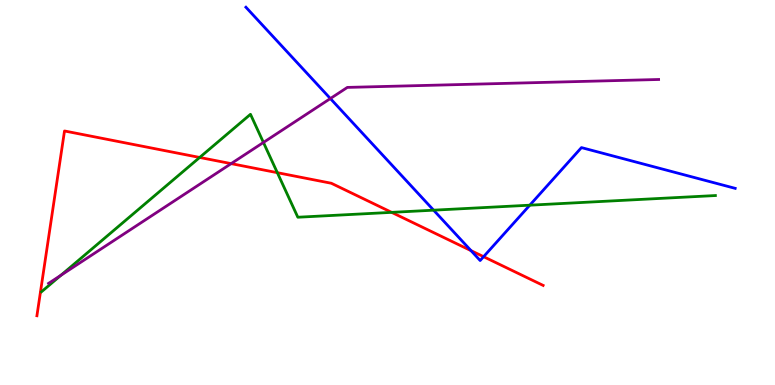[{'lines': ['blue', 'red'], 'intersections': [{'x': 6.08, 'y': 3.49}, {'x': 6.24, 'y': 3.33}]}, {'lines': ['green', 'red'], 'intersections': [{'x': 2.58, 'y': 5.91}, {'x': 3.58, 'y': 5.51}, {'x': 5.05, 'y': 4.48}]}, {'lines': ['purple', 'red'], 'intersections': [{'x': 2.98, 'y': 5.75}]}, {'lines': ['blue', 'green'], 'intersections': [{'x': 5.59, 'y': 4.54}, {'x': 6.84, 'y': 4.67}]}, {'lines': ['blue', 'purple'], 'intersections': [{'x': 4.26, 'y': 7.44}]}, {'lines': ['green', 'purple'], 'intersections': [{'x': 0.786, 'y': 2.85}, {'x': 3.4, 'y': 6.3}]}]